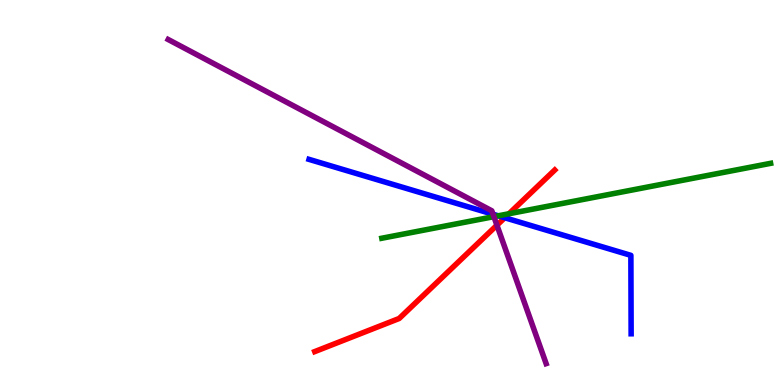[{'lines': ['blue', 'red'], 'intersections': [{'x': 6.51, 'y': 4.34}]}, {'lines': ['green', 'red'], 'intersections': [{'x': 6.57, 'y': 4.45}]}, {'lines': ['purple', 'red'], 'intersections': [{'x': 6.41, 'y': 4.15}]}, {'lines': ['blue', 'green'], 'intersections': [{'x': 6.43, 'y': 4.39}]}, {'lines': ['blue', 'purple'], 'intersections': [{'x': 6.36, 'y': 4.44}]}, {'lines': ['green', 'purple'], 'intersections': [{'x': 6.37, 'y': 4.37}]}]